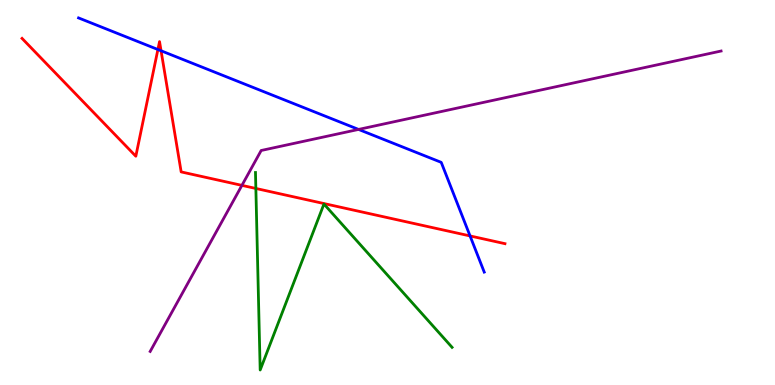[{'lines': ['blue', 'red'], 'intersections': [{'x': 2.04, 'y': 8.71}, {'x': 2.08, 'y': 8.68}, {'x': 6.07, 'y': 3.87}]}, {'lines': ['green', 'red'], 'intersections': [{'x': 3.3, 'y': 5.1}]}, {'lines': ['purple', 'red'], 'intersections': [{'x': 3.12, 'y': 5.19}]}, {'lines': ['blue', 'green'], 'intersections': []}, {'lines': ['blue', 'purple'], 'intersections': [{'x': 4.63, 'y': 6.64}]}, {'lines': ['green', 'purple'], 'intersections': []}]